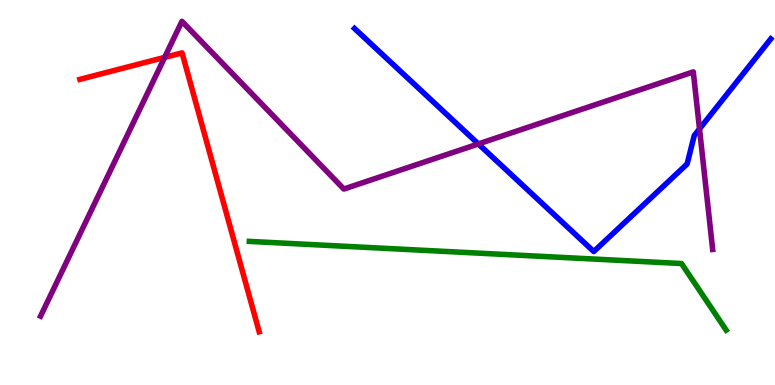[{'lines': ['blue', 'red'], 'intersections': []}, {'lines': ['green', 'red'], 'intersections': []}, {'lines': ['purple', 'red'], 'intersections': [{'x': 2.12, 'y': 8.51}]}, {'lines': ['blue', 'green'], 'intersections': []}, {'lines': ['blue', 'purple'], 'intersections': [{'x': 6.17, 'y': 6.26}, {'x': 9.03, 'y': 6.65}]}, {'lines': ['green', 'purple'], 'intersections': []}]